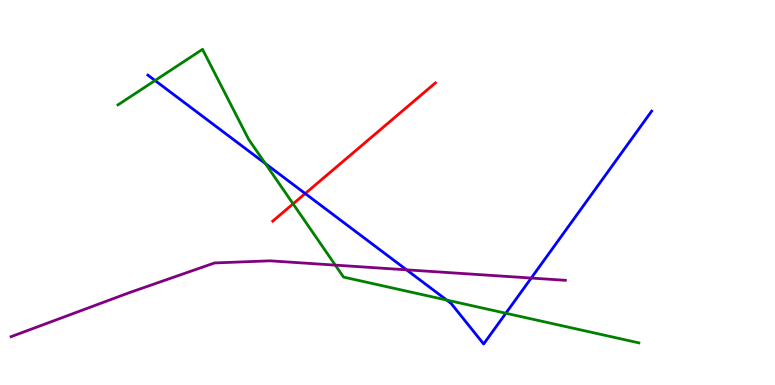[{'lines': ['blue', 'red'], 'intersections': [{'x': 3.94, 'y': 4.97}]}, {'lines': ['green', 'red'], 'intersections': [{'x': 3.78, 'y': 4.71}]}, {'lines': ['purple', 'red'], 'intersections': []}, {'lines': ['blue', 'green'], 'intersections': [{'x': 2.0, 'y': 7.91}, {'x': 3.42, 'y': 5.75}, {'x': 5.76, 'y': 2.21}, {'x': 6.53, 'y': 1.86}]}, {'lines': ['blue', 'purple'], 'intersections': [{'x': 5.25, 'y': 2.99}, {'x': 6.85, 'y': 2.78}]}, {'lines': ['green', 'purple'], 'intersections': [{'x': 4.33, 'y': 3.11}]}]